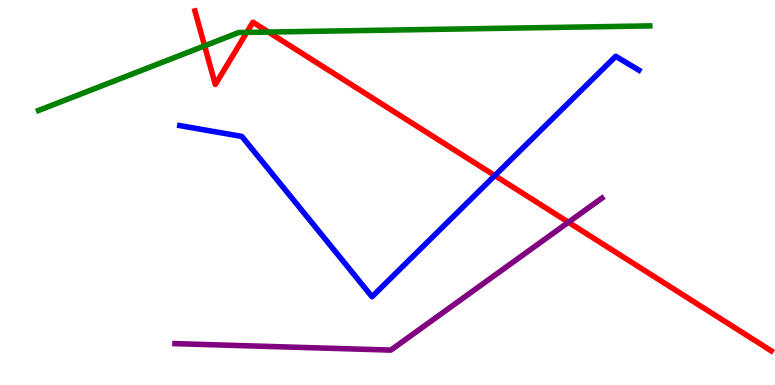[{'lines': ['blue', 'red'], 'intersections': [{'x': 6.38, 'y': 5.44}]}, {'lines': ['green', 'red'], 'intersections': [{'x': 2.64, 'y': 8.81}, {'x': 3.18, 'y': 9.16}, {'x': 3.46, 'y': 9.17}]}, {'lines': ['purple', 'red'], 'intersections': [{'x': 7.33, 'y': 4.23}]}, {'lines': ['blue', 'green'], 'intersections': []}, {'lines': ['blue', 'purple'], 'intersections': []}, {'lines': ['green', 'purple'], 'intersections': []}]